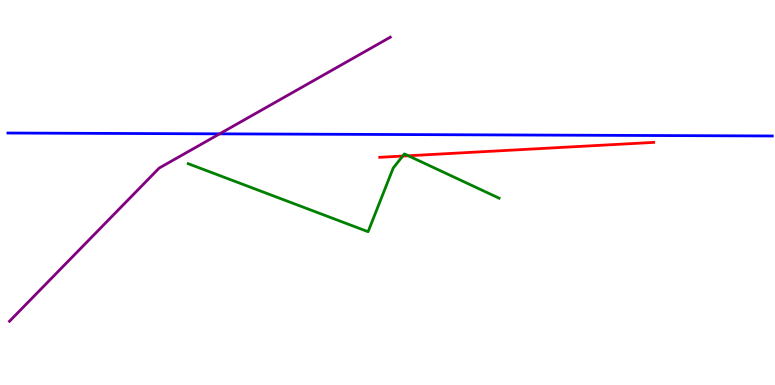[{'lines': ['blue', 'red'], 'intersections': []}, {'lines': ['green', 'red'], 'intersections': [{'x': 5.2, 'y': 5.95}, {'x': 5.27, 'y': 5.95}]}, {'lines': ['purple', 'red'], 'intersections': []}, {'lines': ['blue', 'green'], 'intersections': []}, {'lines': ['blue', 'purple'], 'intersections': [{'x': 2.83, 'y': 6.52}]}, {'lines': ['green', 'purple'], 'intersections': []}]